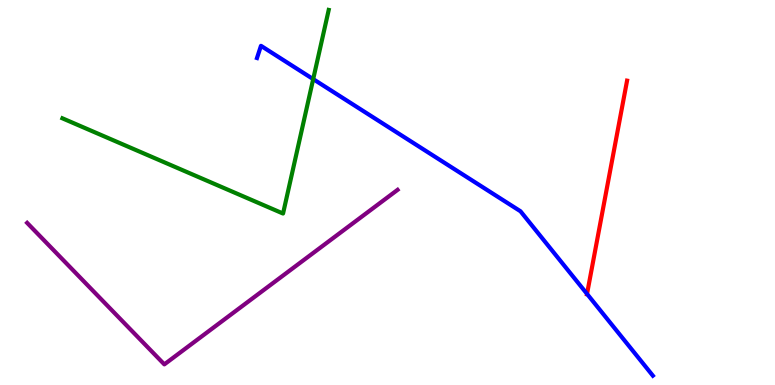[{'lines': ['blue', 'red'], 'intersections': [{'x': 7.57, 'y': 2.37}]}, {'lines': ['green', 'red'], 'intersections': []}, {'lines': ['purple', 'red'], 'intersections': []}, {'lines': ['blue', 'green'], 'intersections': [{'x': 4.04, 'y': 7.95}]}, {'lines': ['blue', 'purple'], 'intersections': []}, {'lines': ['green', 'purple'], 'intersections': []}]